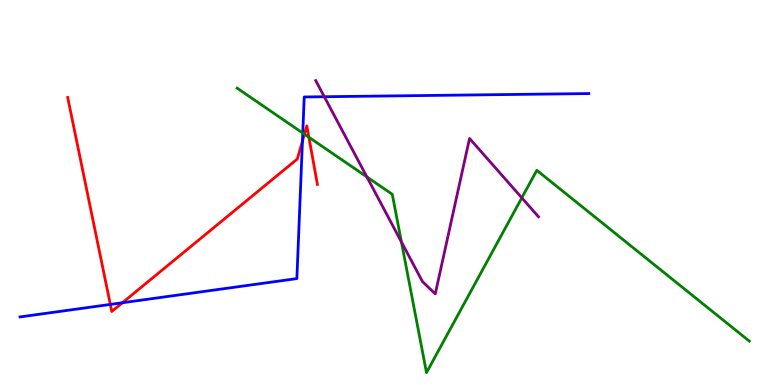[{'lines': ['blue', 'red'], 'intersections': [{'x': 1.42, 'y': 2.09}, {'x': 1.58, 'y': 2.14}, {'x': 3.9, 'y': 6.33}]}, {'lines': ['green', 'red'], 'intersections': [{'x': 3.93, 'y': 6.51}, {'x': 3.99, 'y': 6.44}]}, {'lines': ['purple', 'red'], 'intersections': []}, {'lines': ['blue', 'green'], 'intersections': [{'x': 3.91, 'y': 6.54}]}, {'lines': ['blue', 'purple'], 'intersections': [{'x': 4.18, 'y': 7.49}]}, {'lines': ['green', 'purple'], 'intersections': [{'x': 4.73, 'y': 5.4}, {'x': 5.18, 'y': 3.72}, {'x': 6.73, 'y': 4.86}]}]